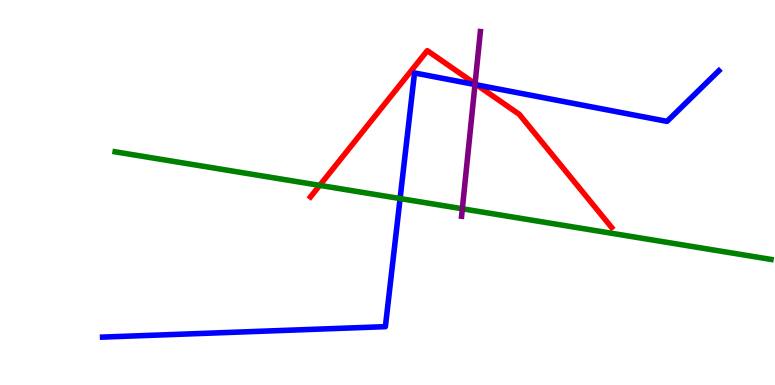[{'lines': ['blue', 'red'], 'intersections': [{'x': 6.15, 'y': 7.8}]}, {'lines': ['green', 'red'], 'intersections': [{'x': 4.13, 'y': 5.19}]}, {'lines': ['purple', 'red'], 'intersections': [{'x': 6.13, 'y': 7.83}]}, {'lines': ['blue', 'green'], 'intersections': [{'x': 5.16, 'y': 4.84}]}, {'lines': ['blue', 'purple'], 'intersections': [{'x': 6.13, 'y': 7.8}]}, {'lines': ['green', 'purple'], 'intersections': [{'x': 5.97, 'y': 4.58}]}]